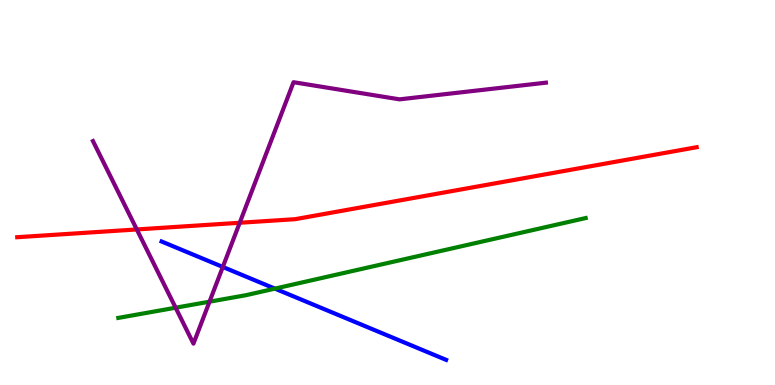[{'lines': ['blue', 'red'], 'intersections': []}, {'lines': ['green', 'red'], 'intersections': []}, {'lines': ['purple', 'red'], 'intersections': [{'x': 1.77, 'y': 4.04}, {'x': 3.09, 'y': 4.21}]}, {'lines': ['blue', 'green'], 'intersections': [{'x': 3.55, 'y': 2.5}]}, {'lines': ['blue', 'purple'], 'intersections': [{'x': 2.88, 'y': 3.07}]}, {'lines': ['green', 'purple'], 'intersections': [{'x': 2.27, 'y': 2.01}, {'x': 2.7, 'y': 2.16}]}]